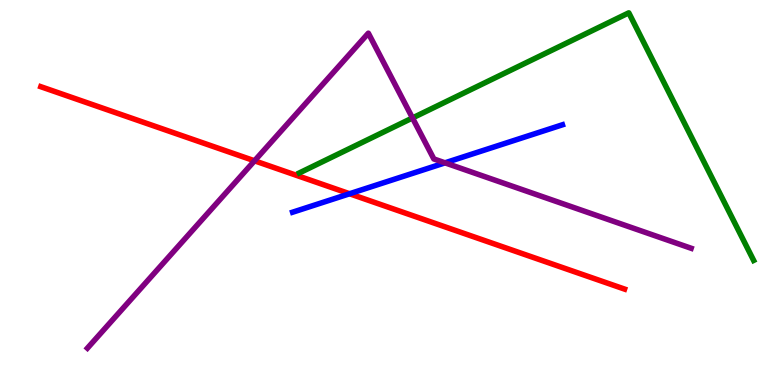[{'lines': ['blue', 'red'], 'intersections': [{'x': 4.51, 'y': 4.97}]}, {'lines': ['green', 'red'], 'intersections': []}, {'lines': ['purple', 'red'], 'intersections': [{'x': 3.28, 'y': 5.82}]}, {'lines': ['blue', 'green'], 'intersections': []}, {'lines': ['blue', 'purple'], 'intersections': [{'x': 5.74, 'y': 5.77}]}, {'lines': ['green', 'purple'], 'intersections': [{'x': 5.32, 'y': 6.94}]}]